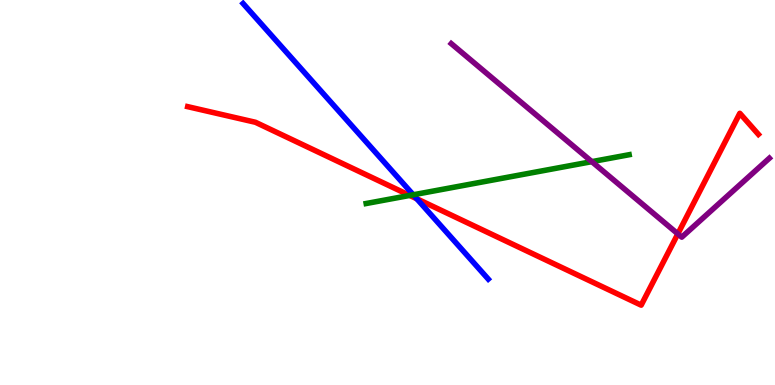[{'lines': ['blue', 'red'], 'intersections': [{'x': 5.38, 'y': 4.84}]}, {'lines': ['green', 'red'], 'intersections': [{'x': 5.29, 'y': 4.92}]}, {'lines': ['purple', 'red'], 'intersections': [{'x': 8.75, 'y': 3.93}]}, {'lines': ['blue', 'green'], 'intersections': [{'x': 5.33, 'y': 4.94}]}, {'lines': ['blue', 'purple'], 'intersections': []}, {'lines': ['green', 'purple'], 'intersections': [{'x': 7.64, 'y': 5.8}]}]